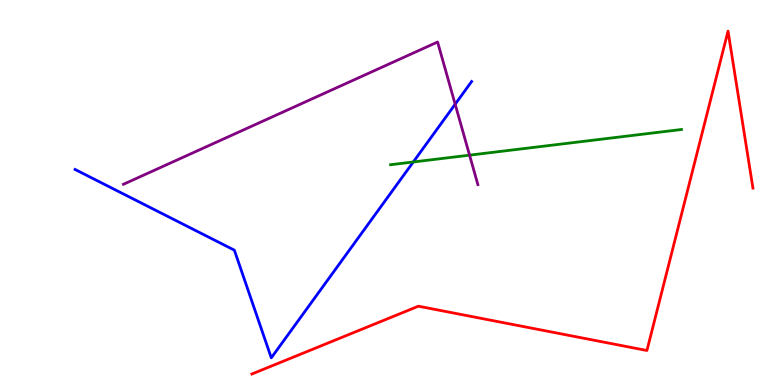[{'lines': ['blue', 'red'], 'intersections': []}, {'lines': ['green', 'red'], 'intersections': []}, {'lines': ['purple', 'red'], 'intersections': []}, {'lines': ['blue', 'green'], 'intersections': [{'x': 5.33, 'y': 5.79}]}, {'lines': ['blue', 'purple'], 'intersections': [{'x': 5.87, 'y': 7.29}]}, {'lines': ['green', 'purple'], 'intersections': [{'x': 6.06, 'y': 5.97}]}]